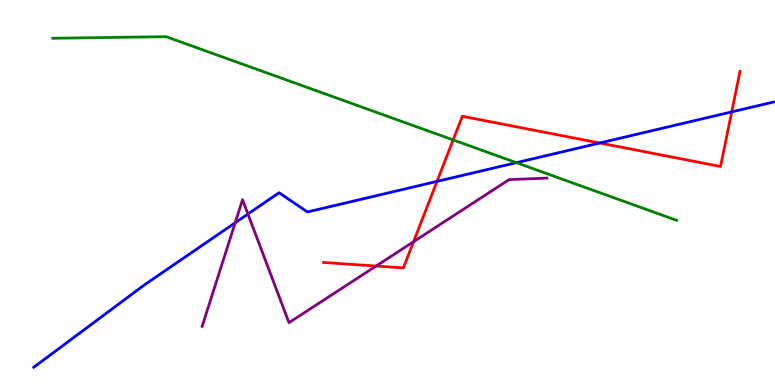[{'lines': ['blue', 'red'], 'intersections': [{'x': 5.64, 'y': 5.29}, {'x': 7.74, 'y': 6.29}, {'x': 9.44, 'y': 7.09}]}, {'lines': ['green', 'red'], 'intersections': [{'x': 5.85, 'y': 6.37}]}, {'lines': ['purple', 'red'], 'intersections': [{'x': 4.85, 'y': 3.09}, {'x': 5.34, 'y': 3.72}]}, {'lines': ['blue', 'green'], 'intersections': [{'x': 6.66, 'y': 5.77}]}, {'lines': ['blue', 'purple'], 'intersections': [{'x': 3.03, 'y': 4.21}, {'x': 3.2, 'y': 4.44}]}, {'lines': ['green', 'purple'], 'intersections': []}]